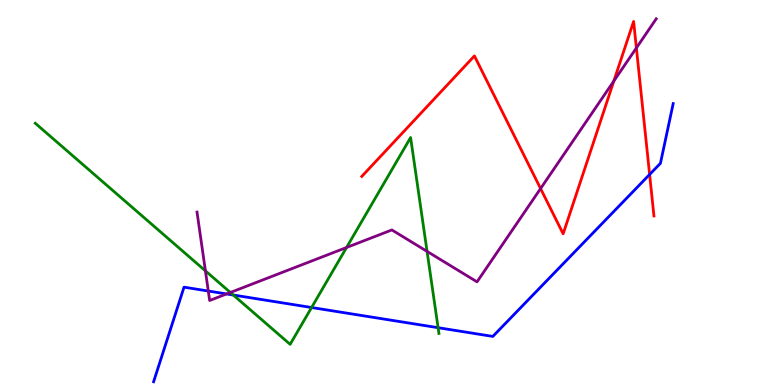[{'lines': ['blue', 'red'], 'intersections': [{'x': 8.38, 'y': 5.47}]}, {'lines': ['green', 'red'], 'intersections': []}, {'lines': ['purple', 'red'], 'intersections': [{'x': 6.98, 'y': 5.1}, {'x': 7.92, 'y': 7.89}, {'x': 8.21, 'y': 8.75}]}, {'lines': ['blue', 'green'], 'intersections': [{'x': 3.01, 'y': 2.34}, {'x': 4.02, 'y': 2.01}, {'x': 5.65, 'y': 1.49}]}, {'lines': ['blue', 'purple'], 'intersections': [{'x': 2.69, 'y': 2.44}, {'x': 2.92, 'y': 2.37}]}, {'lines': ['green', 'purple'], 'intersections': [{'x': 2.65, 'y': 2.96}, {'x': 2.97, 'y': 2.4}, {'x': 4.47, 'y': 3.57}, {'x': 5.51, 'y': 3.47}]}]